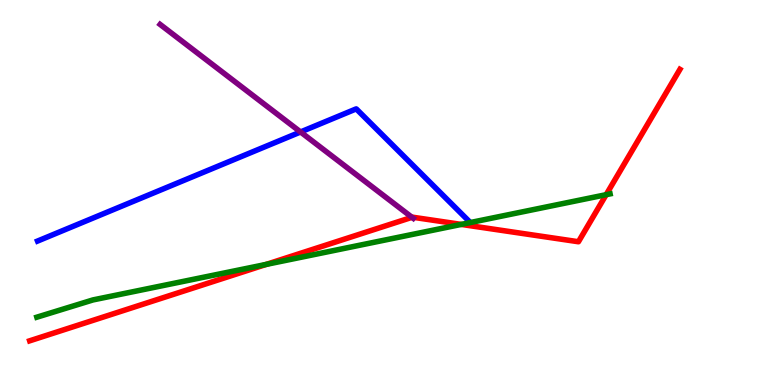[{'lines': ['blue', 'red'], 'intersections': []}, {'lines': ['green', 'red'], 'intersections': [{'x': 3.44, 'y': 3.13}, {'x': 5.95, 'y': 4.17}, {'x': 7.82, 'y': 4.94}]}, {'lines': ['purple', 'red'], 'intersections': [{'x': 5.32, 'y': 4.36}]}, {'lines': ['blue', 'green'], 'intersections': []}, {'lines': ['blue', 'purple'], 'intersections': [{'x': 3.88, 'y': 6.57}]}, {'lines': ['green', 'purple'], 'intersections': []}]